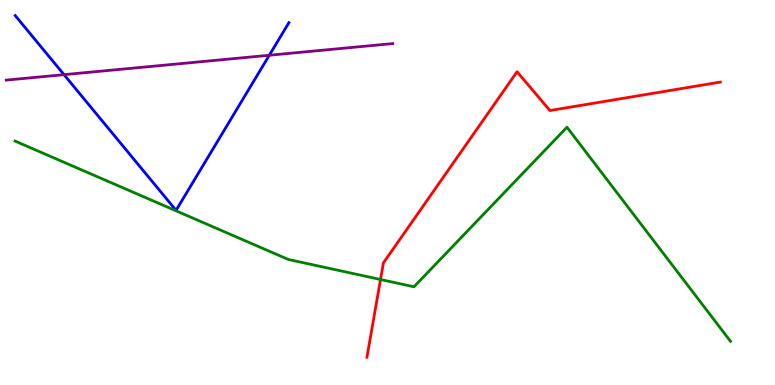[{'lines': ['blue', 'red'], 'intersections': []}, {'lines': ['green', 'red'], 'intersections': [{'x': 4.91, 'y': 2.74}]}, {'lines': ['purple', 'red'], 'intersections': []}, {'lines': ['blue', 'green'], 'intersections': []}, {'lines': ['blue', 'purple'], 'intersections': [{'x': 0.826, 'y': 8.06}, {'x': 3.47, 'y': 8.56}]}, {'lines': ['green', 'purple'], 'intersections': []}]